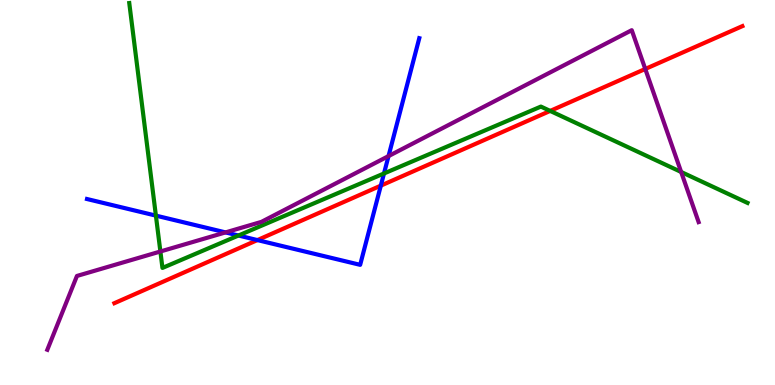[{'lines': ['blue', 'red'], 'intersections': [{'x': 3.32, 'y': 3.76}, {'x': 4.91, 'y': 5.18}]}, {'lines': ['green', 'red'], 'intersections': [{'x': 7.1, 'y': 7.12}]}, {'lines': ['purple', 'red'], 'intersections': [{'x': 8.33, 'y': 8.21}]}, {'lines': ['blue', 'green'], 'intersections': [{'x': 2.01, 'y': 4.4}, {'x': 3.08, 'y': 3.88}, {'x': 4.95, 'y': 5.49}]}, {'lines': ['blue', 'purple'], 'intersections': [{'x': 2.91, 'y': 3.96}, {'x': 5.01, 'y': 5.95}]}, {'lines': ['green', 'purple'], 'intersections': [{'x': 2.07, 'y': 3.47}, {'x': 8.79, 'y': 5.53}]}]